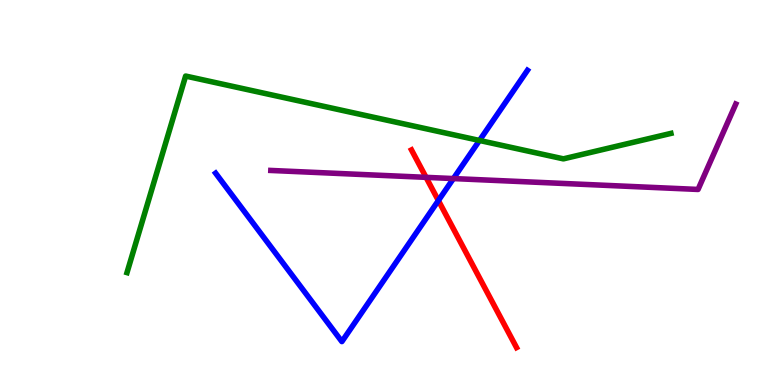[{'lines': ['blue', 'red'], 'intersections': [{'x': 5.66, 'y': 4.79}]}, {'lines': ['green', 'red'], 'intersections': []}, {'lines': ['purple', 'red'], 'intersections': [{'x': 5.5, 'y': 5.39}]}, {'lines': ['blue', 'green'], 'intersections': [{'x': 6.19, 'y': 6.35}]}, {'lines': ['blue', 'purple'], 'intersections': [{'x': 5.85, 'y': 5.36}]}, {'lines': ['green', 'purple'], 'intersections': []}]